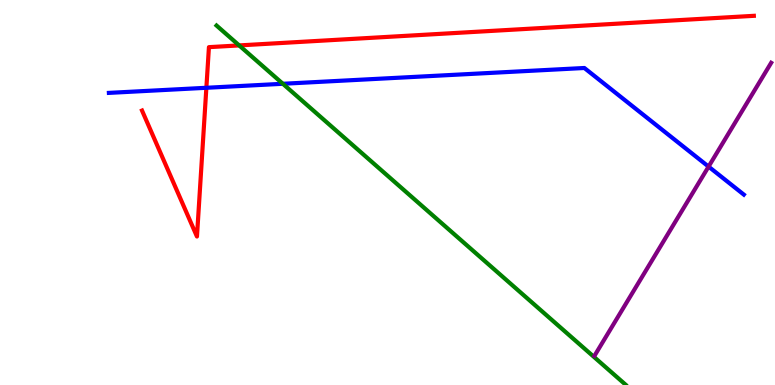[{'lines': ['blue', 'red'], 'intersections': [{'x': 2.66, 'y': 7.72}]}, {'lines': ['green', 'red'], 'intersections': [{'x': 3.09, 'y': 8.82}]}, {'lines': ['purple', 'red'], 'intersections': []}, {'lines': ['blue', 'green'], 'intersections': [{'x': 3.65, 'y': 7.82}]}, {'lines': ['blue', 'purple'], 'intersections': [{'x': 9.14, 'y': 5.67}]}, {'lines': ['green', 'purple'], 'intersections': []}]